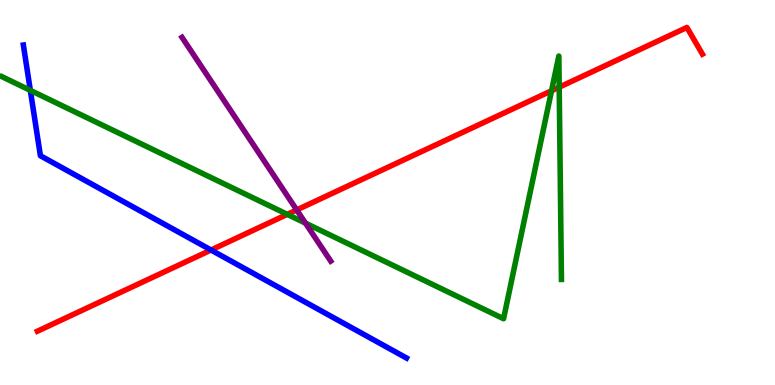[{'lines': ['blue', 'red'], 'intersections': [{'x': 2.72, 'y': 3.51}]}, {'lines': ['green', 'red'], 'intersections': [{'x': 3.71, 'y': 4.43}, {'x': 7.12, 'y': 7.64}, {'x': 7.22, 'y': 7.74}]}, {'lines': ['purple', 'red'], 'intersections': [{'x': 3.83, 'y': 4.55}]}, {'lines': ['blue', 'green'], 'intersections': [{'x': 0.391, 'y': 7.65}]}, {'lines': ['blue', 'purple'], 'intersections': []}, {'lines': ['green', 'purple'], 'intersections': [{'x': 3.94, 'y': 4.2}]}]